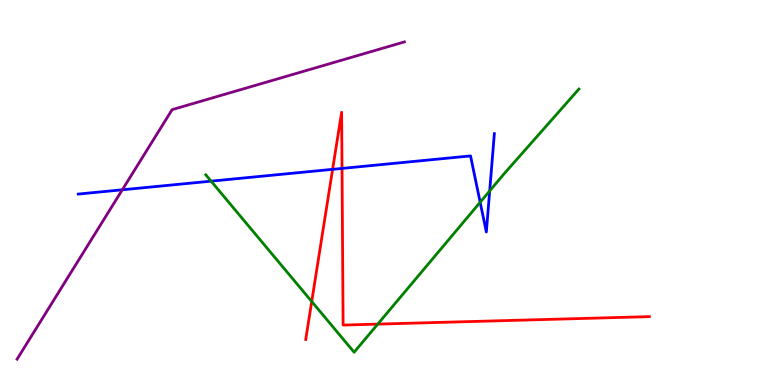[{'lines': ['blue', 'red'], 'intersections': [{'x': 4.29, 'y': 5.6}, {'x': 4.41, 'y': 5.63}]}, {'lines': ['green', 'red'], 'intersections': [{'x': 4.02, 'y': 2.17}, {'x': 4.87, 'y': 1.58}]}, {'lines': ['purple', 'red'], 'intersections': []}, {'lines': ['blue', 'green'], 'intersections': [{'x': 2.72, 'y': 5.29}, {'x': 6.2, 'y': 4.75}, {'x': 6.32, 'y': 5.04}]}, {'lines': ['blue', 'purple'], 'intersections': [{'x': 1.58, 'y': 5.07}]}, {'lines': ['green', 'purple'], 'intersections': []}]